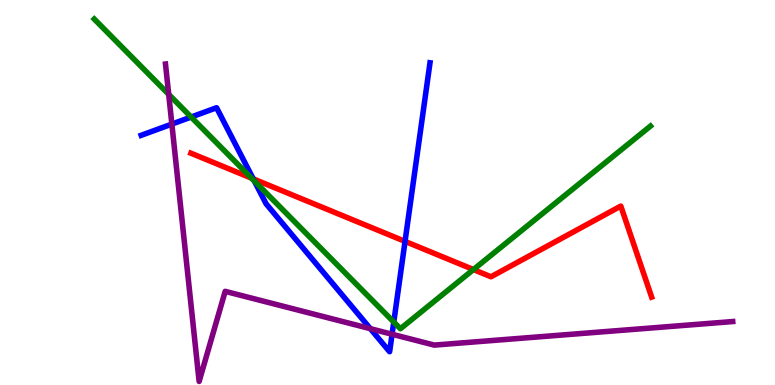[{'lines': ['blue', 'red'], 'intersections': [{'x': 3.27, 'y': 5.35}, {'x': 5.23, 'y': 3.73}]}, {'lines': ['green', 'red'], 'intersections': [{'x': 3.25, 'y': 5.37}, {'x': 6.11, 'y': 3.0}]}, {'lines': ['purple', 'red'], 'intersections': []}, {'lines': ['blue', 'green'], 'intersections': [{'x': 2.47, 'y': 6.96}, {'x': 3.28, 'y': 5.3}, {'x': 5.08, 'y': 1.64}]}, {'lines': ['blue', 'purple'], 'intersections': [{'x': 2.22, 'y': 6.78}, {'x': 4.78, 'y': 1.46}, {'x': 5.06, 'y': 1.32}]}, {'lines': ['green', 'purple'], 'intersections': [{'x': 2.18, 'y': 7.55}]}]